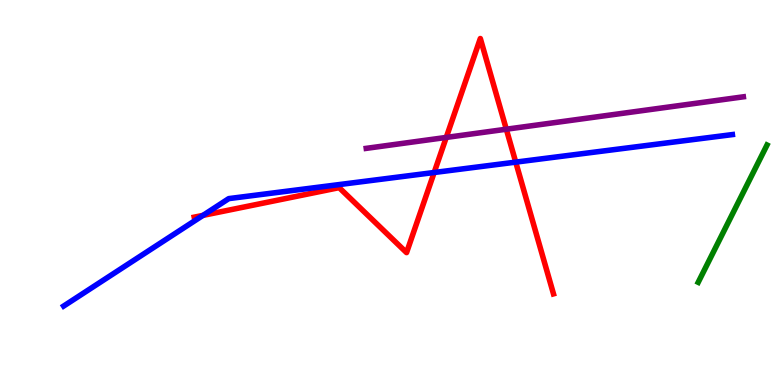[{'lines': ['blue', 'red'], 'intersections': [{'x': 2.62, 'y': 4.41}, {'x': 5.6, 'y': 5.52}, {'x': 6.65, 'y': 5.79}]}, {'lines': ['green', 'red'], 'intersections': []}, {'lines': ['purple', 'red'], 'intersections': [{'x': 5.76, 'y': 6.43}, {'x': 6.53, 'y': 6.64}]}, {'lines': ['blue', 'green'], 'intersections': []}, {'lines': ['blue', 'purple'], 'intersections': []}, {'lines': ['green', 'purple'], 'intersections': []}]